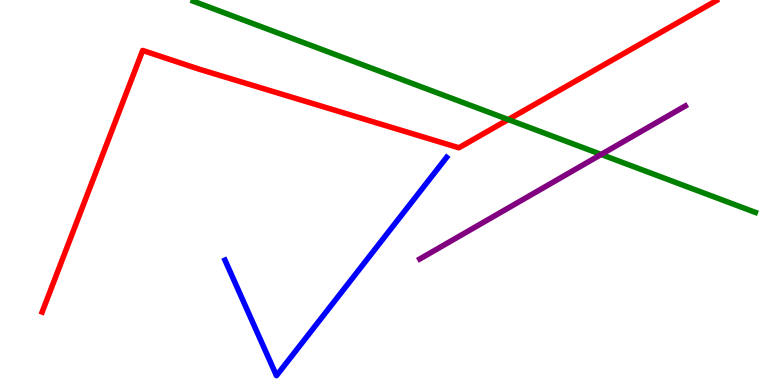[{'lines': ['blue', 'red'], 'intersections': []}, {'lines': ['green', 'red'], 'intersections': [{'x': 6.56, 'y': 6.9}]}, {'lines': ['purple', 'red'], 'intersections': []}, {'lines': ['blue', 'green'], 'intersections': []}, {'lines': ['blue', 'purple'], 'intersections': []}, {'lines': ['green', 'purple'], 'intersections': [{'x': 7.76, 'y': 5.99}]}]